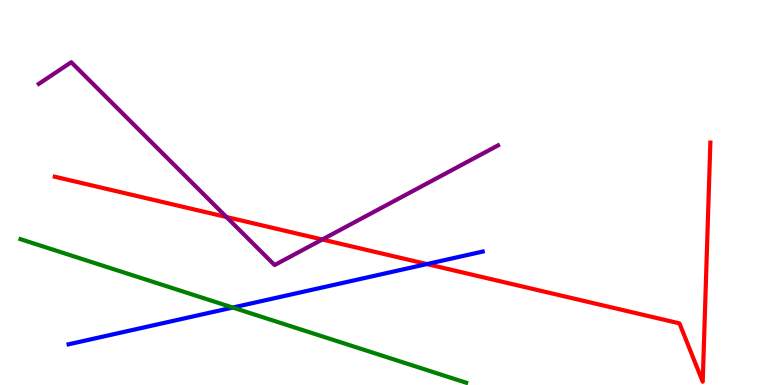[{'lines': ['blue', 'red'], 'intersections': [{'x': 5.51, 'y': 3.14}]}, {'lines': ['green', 'red'], 'intersections': []}, {'lines': ['purple', 'red'], 'intersections': [{'x': 2.92, 'y': 4.36}, {'x': 4.16, 'y': 3.78}]}, {'lines': ['blue', 'green'], 'intersections': [{'x': 3.0, 'y': 2.01}]}, {'lines': ['blue', 'purple'], 'intersections': []}, {'lines': ['green', 'purple'], 'intersections': []}]